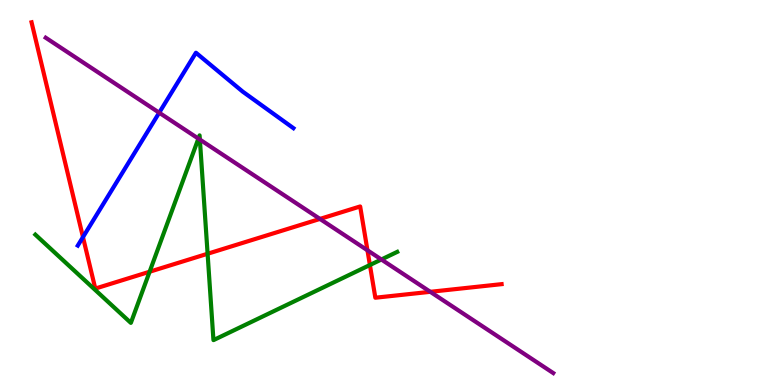[{'lines': ['blue', 'red'], 'intersections': [{'x': 1.07, 'y': 3.84}]}, {'lines': ['green', 'red'], 'intersections': [{'x': 1.93, 'y': 2.94}, {'x': 2.68, 'y': 3.41}, {'x': 4.77, 'y': 3.12}]}, {'lines': ['purple', 'red'], 'intersections': [{'x': 4.13, 'y': 4.31}, {'x': 4.74, 'y': 3.5}, {'x': 5.55, 'y': 2.42}]}, {'lines': ['blue', 'green'], 'intersections': []}, {'lines': ['blue', 'purple'], 'intersections': [{'x': 2.05, 'y': 7.07}]}, {'lines': ['green', 'purple'], 'intersections': [{'x': 2.56, 'y': 6.4}, {'x': 2.58, 'y': 6.37}, {'x': 4.92, 'y': 3.26}]}]